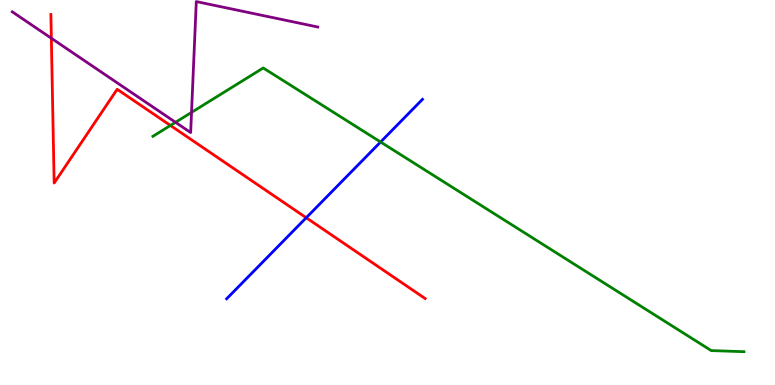[{'lines': ['blue', 'red'], 'intersections': [{'x': 3.95, 'y': 4.34}]}, {'lines': ['green', 'red'], 'intersections': [{'x': 2.2, 'y': 6.74}]}, {'lines': ['purple', 'red'], 'intersections': [{'x': 0.663, 'y': 9.01}]}, {'lines': ['blue', 'green'], 'intersections': [{'x': 4.91, 'y': 6.31}]}, {'lines': ['blue', 'purple'], 'intersections': []}, {'lines': ['green', 'purple'], 'intersections': [{'x': 2.26, 'y': 6.82}, {'x': 2.47, 'y': 7.08}]}]